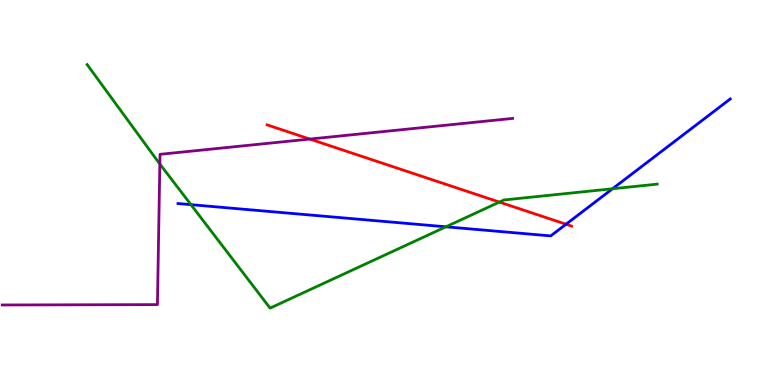[{'lines': ['blue', 'red'], 'intersections': [{'x': 7.3, 'y': 4.18}]}, {'lines': ['green', 'red'], 'intersections': [{'x': 6.44, 'y': 4.75}]}, {'lines': ['purple', 'red'], 'intersections': [{'x': 4.0, 'y': 6.39}]}, {'lines': ['blue', 'green'], 'intersections': [{'x': 2.46, 'y': 4.68}, {'x': 5.75, 'y': 4.11}, {'x': 7.9, 'y': 5.1}]}, {'lines': ['blue', 'purple'], 'intersections': []}, {'lines': ['green', 'purple'], 'intersections': [{'x': 2.06, 'y': 5.74}]}]